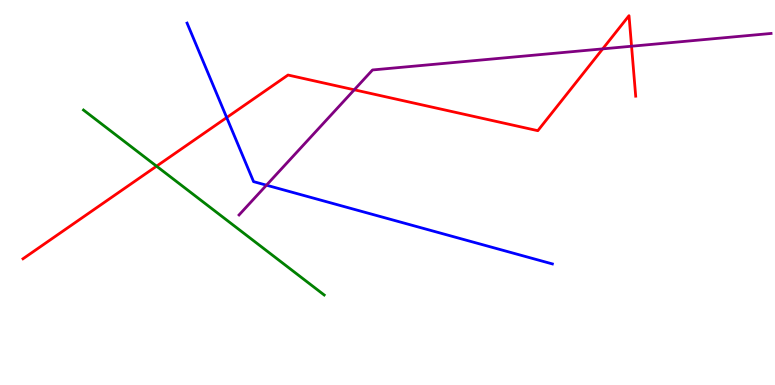[{'lines': ['blue', 'red'], 'intersections': [{'x': 2.93, 'y': 6.95}]}, {'lines': ['green', 'red'], 'intersections': [{'x': 2.02, 'y': 5.68}]}, {'lines': ['purple', 'red'], 'intersections': [{'x': 4.57, 'y': 7.67}, {'x': 7.78, 'y': 8.73}, {'x': 8.15, 'y': 8.8}]}, {'lines': ['blue', 'green'], 'intersections': []}, {'lines': ['blue', 'purple'], 'intersections': [{'x': 3.44, 'y': 5.19}]}, {'lines': ['green', 'purple'], 'intersections': []}]